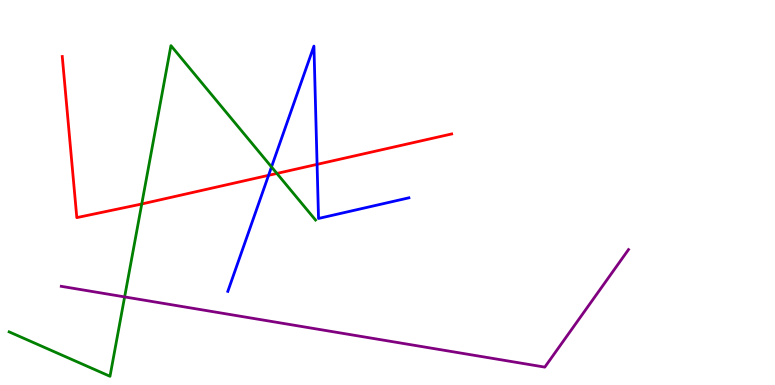[{'lines': ['blue', 'red'], 'intersections': [{'x': 3.47, 'y': 5.45}, {'x': 4.09, 'y': 5.73}]}, {'lines': ['green', 'red'], 'intersections': [{'x': 1.83, 'y': 4.7}, {'x': 3.57, 'y': 5.5}]}, {'lines': ['purple', 'red'], 'intersections': []}, {'lines': ['blue', 'green'], 'intersections': [{'x': 3.5, 'y': 5.66}]}, {'lines': ['blue', 'purple'], 'intersections': []}, {'lines': ['green', 'purple'], 'intersections': [{'x': 1.61, 'y': 2.29}]}]